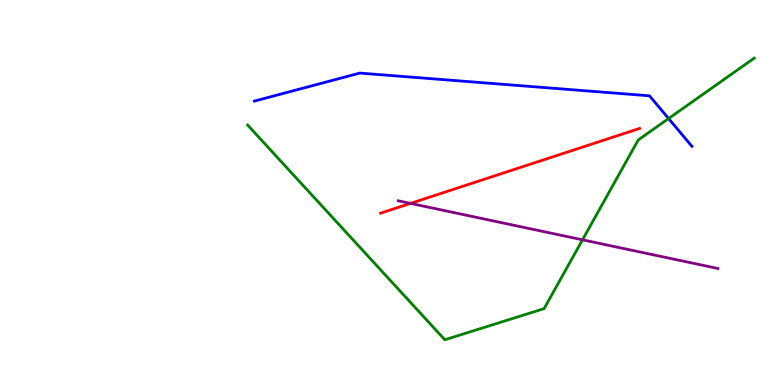[{'lines': ['blue', 'red'], 'intersections': []}, {'lines': ['green', 'red'], 'intersections': []}, {'lines': ['purple', 'red'], 'intersections': [{'x': 5.3, 'y': 4.72}]}, {'lines': ['blue', 'green'], 'intersections': [{'x': 8.63, 'y': 6.92}]}, {'lines': ['blue', 'purple'], 'intersections': []}, {'lines': ['green', 'purple'], 'intersections': [{'x': 7.52, 'y': 3.77}]}]